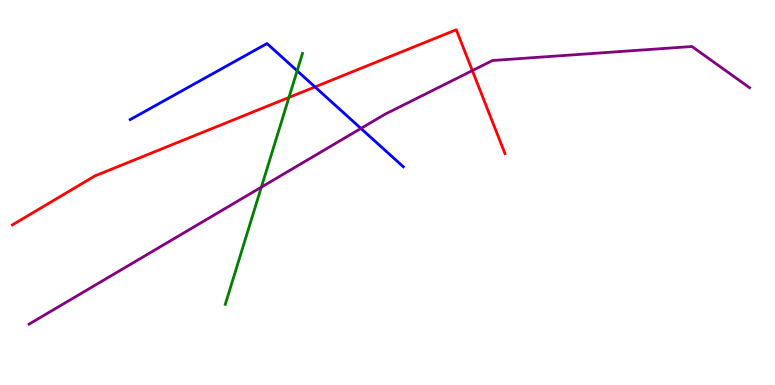[{'lines': ['blue', 'red'], 'intersections': [{'x': 4.06, 'y': 7.74}]}, {'lines': ['green', 'red'], 'intersections': [{'x': 3.73, 'y': 7.47}]}, {'lines': ['purple', 'red'], 'intersections': [{'x': 6.09, 'y': 8.17}]}, {'lines': ['blue', 'green'], 'intersections': [{'x': 3.83, 'y': 8.16}]}, {'lines': ['blue', 'purple'], 'intersections': [{'x': 4.66, 'y': 6.66}]}, {'lines': ['green', 'purple'], 'intersections': [{'x': 3.37, 'y': 5.14}]}]